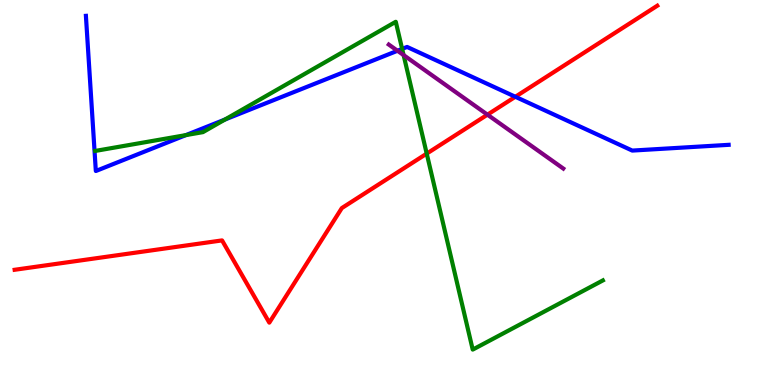[{'lines': ['blue', 'red'], 'intersections': [{'x': 6.65, 'y': 7.49}]}, {'lines': ['green', 'red'], 'intersections': [{'x': 5.51, 'y': 6.01}]}, {'lines': ['purple', 'red'], 'intersections': [{'x': 6.29, 'y': 7.02}]}, {'lines': ['blue', 'green'], 'intersections': [{'x': 2.4, 'y': 6.49}, {'x': 2.9, 'y': 6.89}, {'x': 5.19, 'y': 8.73}]}, {'lines': ['blue', 'purple'], 'intersections': [{'x': 5.13, 'y': 8.68}]}, {'lines': ['green', 'purple'], 'intersections': [{'x': 5.21, 'y': 8.57}]}]